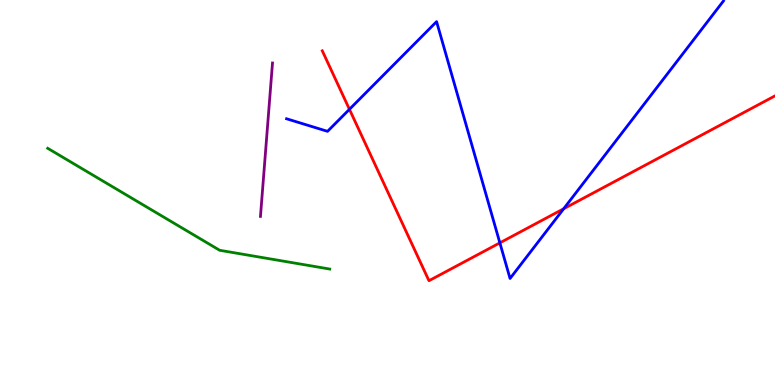[{'lines': ['blue', 'red'], 'intersections': [{'x': 4.51, 'y': 7.16}, {'x': 6.45, 'y': 3.69}, {'x': 7.27, 'y': 4.58}]}, {'lines': ['green', 'red'], 'intersections': []}, {'lines': ['purple', 'red'], 'intersections': []}, {'lines': ['blue', 'green'], 'intersections': []}, {'lines': ['blue', 'purple'], 'intersections': []}, {'lines': ['green', 'purple'], 'intersections': []}]